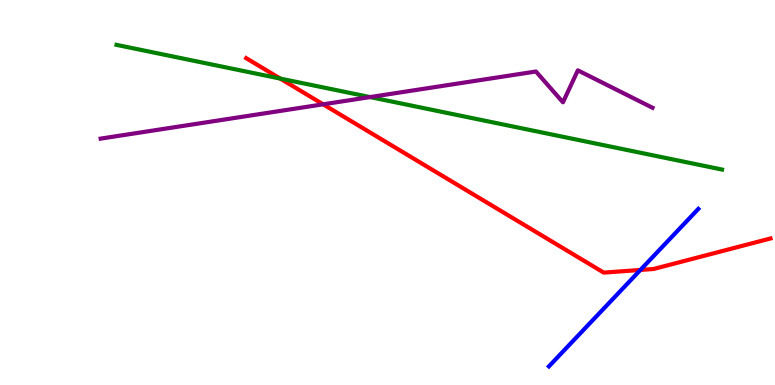[{'lines': ['blue', 'red'], 'intersections': [{'x': 8.26, 'y': 2.99}]}, {'lines': ['green', 'red'], 'intersections': [{'x': 3.62, 'y': 7.96}]}, {'lines': ['purple', 'red'], 'intersections': [{'x': 4.17, 'y': 7.29}]}, {'lines': ['blue', 'green'], 'intersections': []}, {'lines': ['blue', 'purple'], 'intersections': []}, {'lines': ['green', 'purple'], 'intersections': [{'x': 4.78, 'y': 7.48}]}]